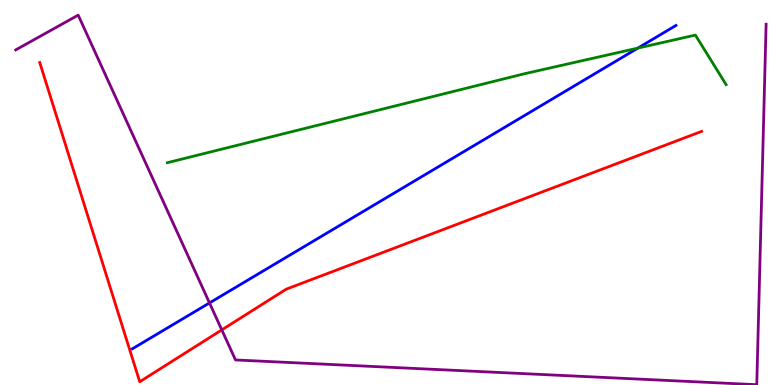[{'lines': ['blue', 'red'], 'intersections': []}, {'lines': ['green', 'red'], 'intersections': []}, {'lines': ['purple', 'red'], 'intersections': [{'x': 2.86, 'y': 1.43}]}, {'lines': ['blue', 'green'], 'intersections': [{'x': 8.23, 'y': 8.75}]}, {'lines': ['blue', 'purple'], 'intersections': [{'x': 2.7, 'y': 2.13}]}, {'lines': ['green', 'purple'], 'intersections': []}]